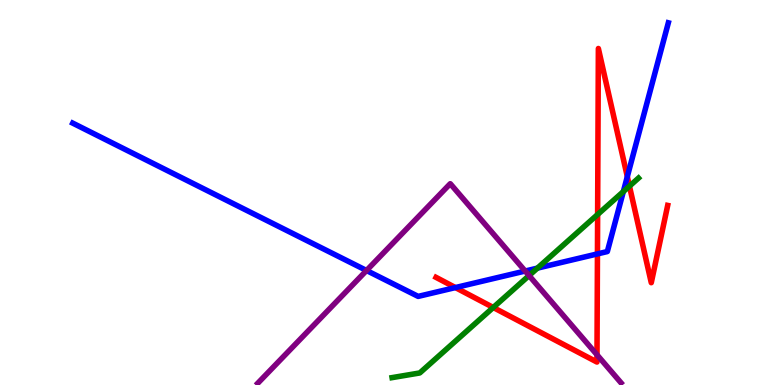[{'lines': ['blue', 'red'], 'intersections': [{'x': 5.88, 'y': 2.53}, {'x': 7.71, 'y': 3.41}, {'x': 8.09, 'y': 5.41}]}, {'lines': ['green', 'red'], 'intersections': [{'x': 6.36, 'y': 2.01}, {'x': 7.71, 'y': 4.43}, {'x': 8.12, 'y': 5.17}]}, {'lines': ['purple', 'red'], 'intersections': [{'x': 7.7, 'y': 0.785}]}, {'lines': ['blue', 'green'], 'intersections': [{'x': 6.93, 'y': 3.04}, {'x': 8.04, 'y': 5.02}]}, {'lines': ['blue', 'purple'], 'intersections': [{'x': 4.73, 'y': 2.97}, {'x': 6.78, 'y': 2.96}]}, {'lines': ['green', 'purple'], 'intersections': [{'x': 6.83, 'y': 2.84}]}]